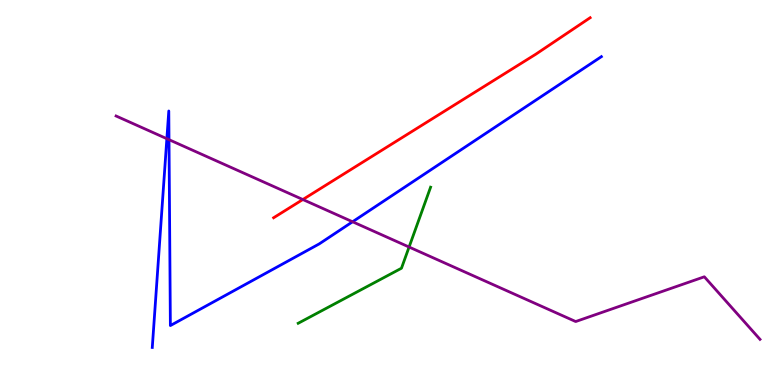[{'lines': ['blue', 'red'], 'intersections': []}, {'lines': ['green', 'red'], 'intersections': []}, {'lines': ['purple', 'red'], 'intersections': [{'x': 3.91, 'y': 4.82}]}, {'lines': ['blue', 'green'], 'intersections': []}, {'lines': ['blue', 'purple'], 'intersections': [{'x': 2.15, 'y': 6.4}, {'x': 2.18, 'y': 6.37}, {'x': 4.55, 'y': 4.24}]}, {'lines': ['green', 'purple'], 'intersections': [{'x': 5.28, 'y': 3.58}]}]